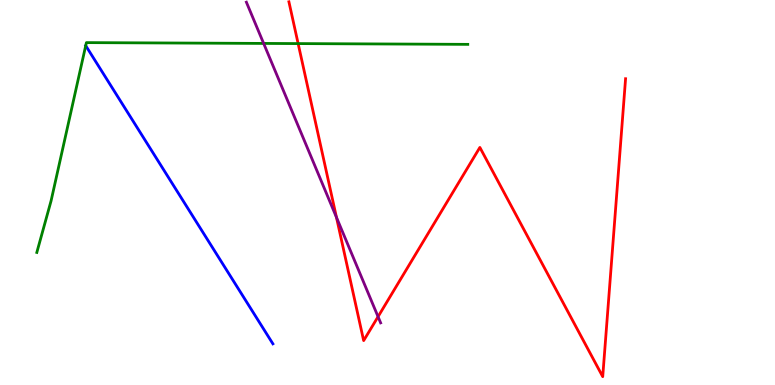[{'lines': ['blue', 'red'], 'intersections': []}, {'lines': ['green', 'red'], 'intersections': [{'x': 3.85, 'y': 8.87}]}, {'lines': ['purple', 'red'], 'intersections': [{'x': 4.34, 'y': 4.35}, {'x': 4.88, 'y': 1.77}]}, {'lines': ['blue', 'green'], 'intersections': [{'x': 1.11, 'y': 8.81}]}, {'lines': ['blue', 'purple'], 'intersections': []}, {'lines': ['green', 'purple'], 'intersections': [{'x': 3.4, 'y': 8.87}]}]